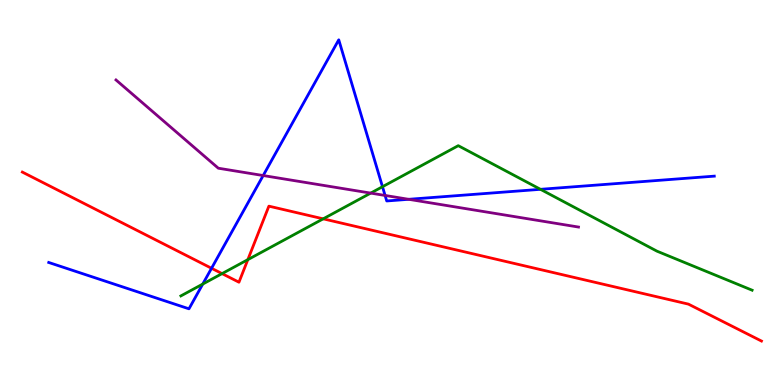[{'lines': ['blue', 'red'], 'intersections': [{'x': 2.73, 'y': 3.03}]}, {'lines': ['green', 'red'], 'intersections': [{'x': 2.87, 'y': 2.89}, {'x': 3.2, 'y': 3.26}, {'x': 4.17, 'y': 4.32}]}, {'lines': ['purple', 'red'], 'intersections': []}, {'lines': ['blue', 'green'], 'intersections': [{'x': 2.62, 'y': 2.62}, {'x': 4.94, 'y': 5.15}, {'x': 6.97, 'y': 5.08}]}, {'lines': ['blue', 'purple'], 'intersections': [{'x': 3.4, 'y': 5.44}, {'x': 4.97, 'y': 4.92}, {'x': 5.27, 'y': 4.82}]}, {'lines': ['green', 'purple'], 'intersections': [{'x': 4.78, 'y': 4.98}]}]